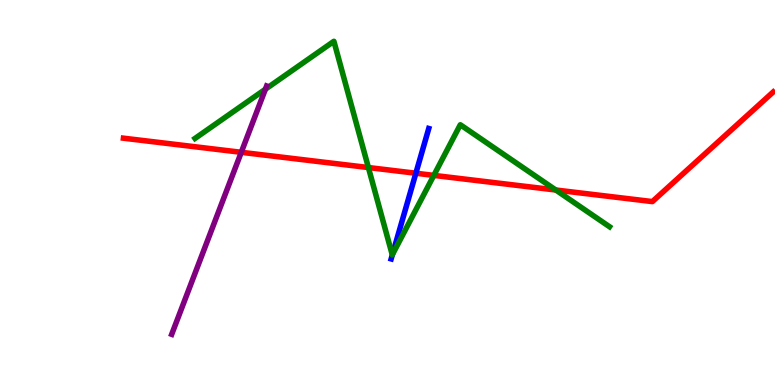[{'lines': ['blue', 'red'], 'intersections': [{'x': 5.37, 'y': 5.5}]}, {'lines': ['green', 'red'], 'intersections': [{'x': 4.75, 'y': 5.65}, {'x': 5.6, 'y': 5.44}, {'x': 7.17, 'y': 5.06}]}, {'lines': ['purple', 'red'], 'intersections': [{'x': 3.11, 'y': 6.04}]}, {'lines': ['blue', 'green'], 'intersections': [{'x': 5.06, 'y': 3.38}]}, {'lines': ['blue', 'purple'], 'intersections': []}, {'lines': ['green', 'purple'], 'intersections': [{'x': 3.42, 'y': 7.68}]}]